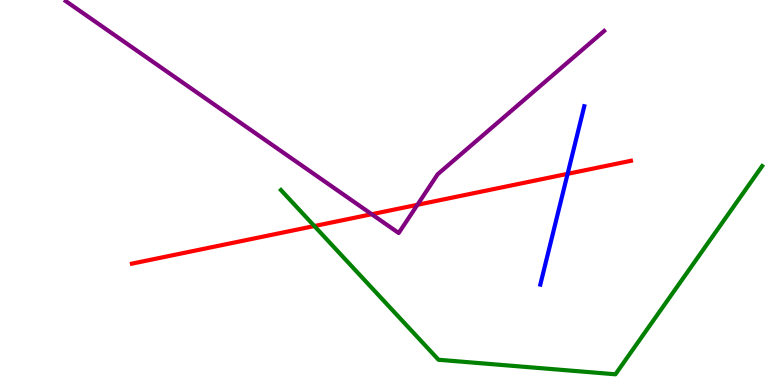[{'lines': ['blue', 'red'], 'intersections': [{'x': 7.32, 'y': 5.48}]}, {'lines': ['green', 'red'], 'intersections': [{'x': 4.06, 'y': 4.13}]}, {'lines': ['purple', 'red'], 'intersections': [{'x': 4.8, 'y': 4.44}, {'x': 5.39, 'y': 4.68}]}, {'lines': ['blue', 'green'], 'intersections': []}, {'lines': ['blue', 'purple'], 'intersections': []}, {'lines': ['green', 'purple'], 'intersections': []}]